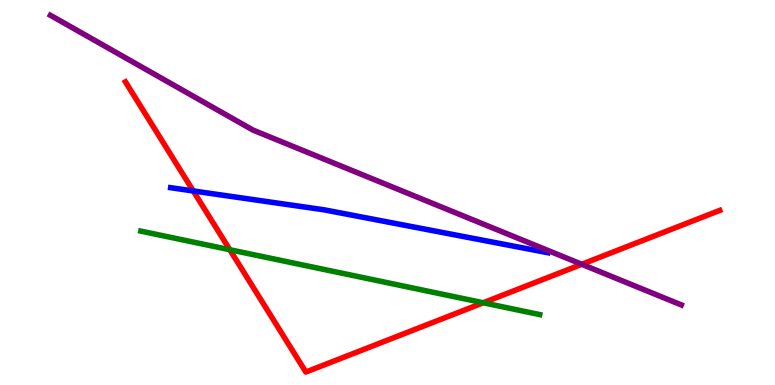[{'lines': ['blue', 'red'], 'intersections': [{'x': 2.49, 'y': 5.04}]}, {'lines': ['green', 'red'], 'intersections': [{'x': 2.97, 'y': 3.51}, {'x': 6.24, 'y': 2.14}]}, {'lines': ['purple', 'red'], 'intersections': [{'x': 7.51, 'y': 3.14}]}, {'lines': ['blue', 'green'], 'intersections': []}, {'lines': ['blue', 'purple'], 'intersections': []}, {'lines': ['green', 'purple'], 'intersections': []}]